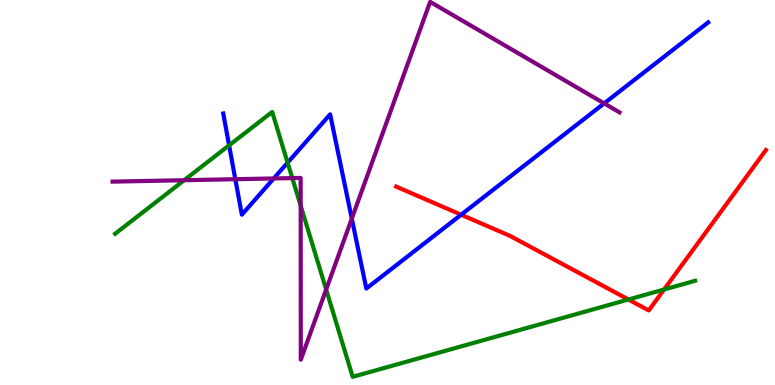[{'lines': ['blue', 'red'], 'intersections': [{'x': 5.95, 'y': 4.42}]}, {'lines': ['green', 'red'], 'intersections': [{'x': 8.11, 'y': 2.22}, {'x': 8.57, 'y': 2.48}]}, {'lines': ['purple', 'red'], 'intersections': []}, {'lines': ['blue', 'green'], 'intersections': [{'x': 2.96, 'y': 6.22}, {'x': 3.71, 'y': 5.77}]}, {'lines': ['blue', 'purple'], 'intersections': [{'x': 3.04, 'y': 5.35}, {'x': 3.53, 'y': 5.36}, {'x': 4.54, 'y': 4.32}, {'x': 7.8, 'y': 7.31}]}, {'lines': ['green', 'purple'], 'intersections': [{'x': 2.38, 'y': 5.32}, {'x': 3.77, 'y': 5.37}, {'x': 3.88, 'y': 4.66}, {'x': 4.21, 'y': 2.48}]}]